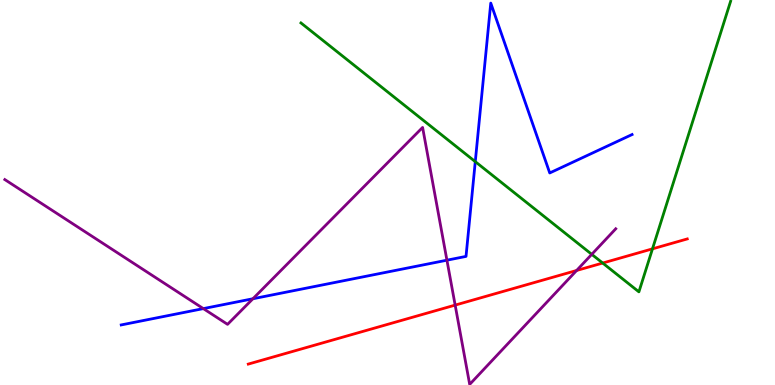[{'lines': ['blue', 'red'], 'intersections': []}, {'lines': ['green', 'red'], 'intersections': [{'x': 7.78, 'y': 3.17}, {'x': 8.42, 'y': 3.54}]}, {'lines': ['purple', 'red'], 'intersections': [{'x': 5.87, 'y': 2.08}, {'x': 7.44, 'y': 2.97}]}, {'lines': ['blue', 'green'], 'intersections': [{'x': 6.13, 'y': 5.8}]}, {'lines': ['blue', 'purple'], 'intersections': [{'x': 2.62, 'y': 1.98}, {'x': 3.26, 'y': 2.24}, {'x': 5.77, 'y': 3.24}]}, {'lines': ['green', 'purple'], 'intersections': [{'x': 7.64, 'y': 3.39}]}]